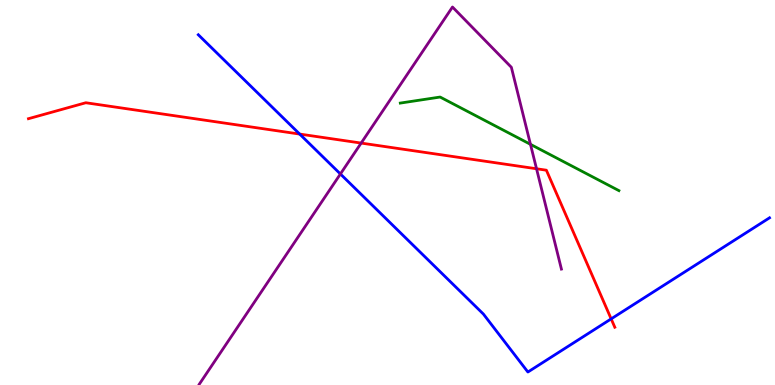[{'lines': ['blue', 'red'], 'intersections': [{'x': 3.87, 'y': 6.52}, {'x': 7.89, 'y': 1.72}]}, {'lines': ['green', 'red'], 'intersections': []}, {'lines': ['purple', 'red'], 'intersections': [{'x': 4.66, 'y': 6.28}, {'x': 6.92, 'y': 5.62}]}, {'lines': ['blue', 'green'], 'intersections': []}, {'lines': ['blue', 'purple'], 'intersections': [{'x': 4.39, 'y': 5.48}]}, {'lines': ['green', 'purple'], 'intersections': [{'x': 6.84, 'y': 6.25}]}]